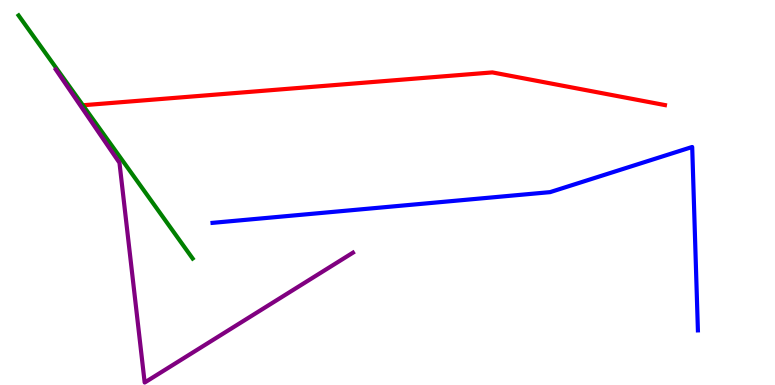[{'lines': ['blue', 'red'], 'intersections': []}, {'lines': ['green', 'red'], 'intersections': []}, {'lines': ['purple', 'red'], 'intersections': []}, {'lines': ['blue', 'green'], 'intersections': []}, {'lines': ['blue', 'purple'], 'intersections': []}, {'lines': ['green', 'purple'], 'intersections': []}]